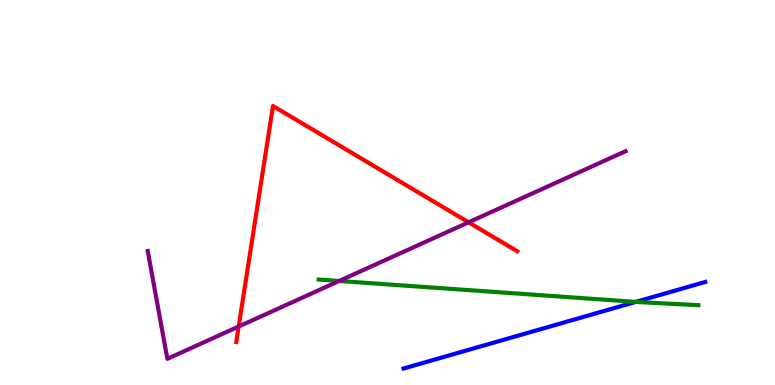[{'lines': ['blue', 'red'], 'intersections': []}, {'lines': ['green', 'red'], 'intersections': []}, {'lines': ['purple', 'red'], 'intersections': [{'x': 3.08, 'y': 1.52}, {'x': 6.05, 'y': 4.23}]}, {'lines': ['blue', 'green'], 'intersections': [{'x': 8.2, 'y': 2.16}]}, {'lines': ['blue', 'purple'], 'intersections': []}, {'lines': ['green', 'purple'], 'intersections': [{'x': 4.38, 'y': 2.7}]}]